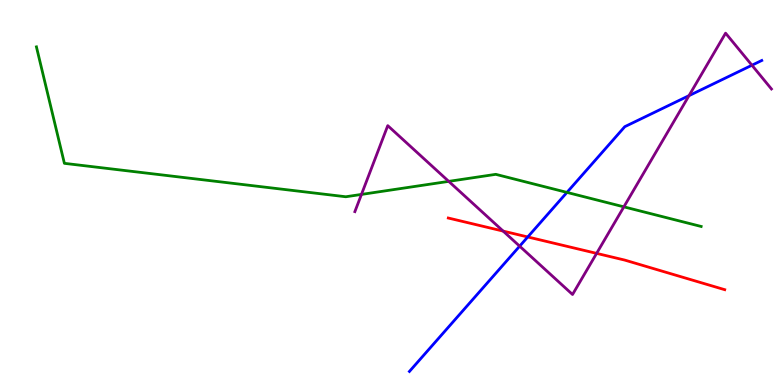[{'lines': ['blue', 'red'], 'intersections': [{'x': 6.81, 'y': 3.85}]}, {'lines': ['green', 'red'], 'intersections': []}, {'lines': ['purple', 'red'], 'intersections': [{'x': 6.49, 'y': 4.0}, {'x': 7.7, 'y': 3.42}]}, {'lines': ['blue', 'green'], 'intersections': [{'x': 7.32, 'y': 5.0}]}, {'lines': ['blue', 'purple'], 'intersections': [{'x': 6.71, 'y': 3.61}, {'x': 8.89, 'y': 7.52}, {'x': 9.7, 'y': 8.31}]}, {'lines': ['green', 'purple'], 'intersections': [{'x': 4.66, 'y': 4.95}, {'x': 5.79, 'y': 5.29}, {'x': 8.05, 'y': 4.63}]}]